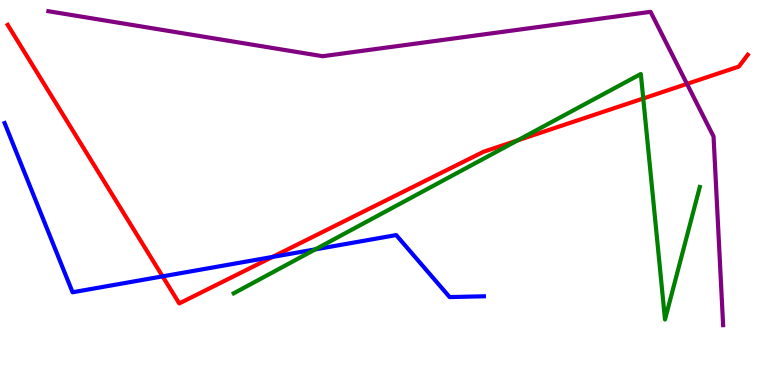[{'lines': ['blue', 'red'], 'intersections': [{'x': 2.1, 'y': 2.82}, {'x': 3.52, 'y': 3.33}]}, {'lines': ['green', 'red'], 'intersections': [{'x': 6.68, 'y': 6.35}, {'x': 8.3, 'y': 7.44}]}, {'lines': ['purple', 'red'], 'intersections': [{'x': 8.86, 'y': 7.82}]}, {'lines': ['blue', 'green'], 'intersections': [{'x': 4.07, 'y': 3.52}]}, {'lines': ['blue', 'purple'], 'intersections': []}, {'lines': ['green', 'purple'], 'intersections': []}]